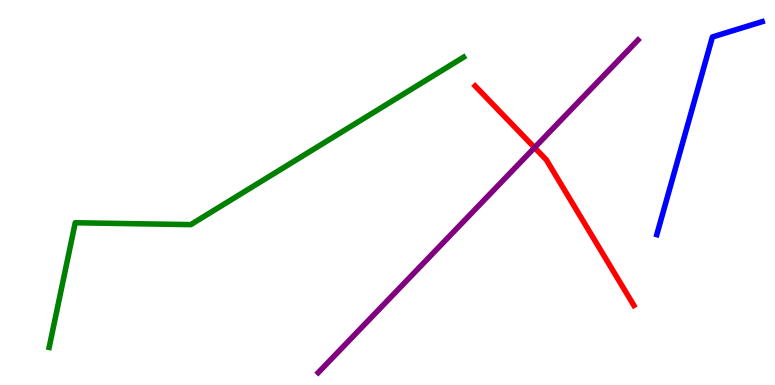[{'lines': ['blue', 'red'], 'intersections': []}, {'lines': ['green', 'red'], 'intersections': []}, {'lines': ['purple', 'red'], 'intersections': [{'x': 6.9, 'y': 6.17}]}, {'lines': ['blue', 'green'], 'intersections': []}, {'lines': ['blue', 'purple'], 'intersections': []}, {'lines': ['green', 'purple'], 'intersections': []}]